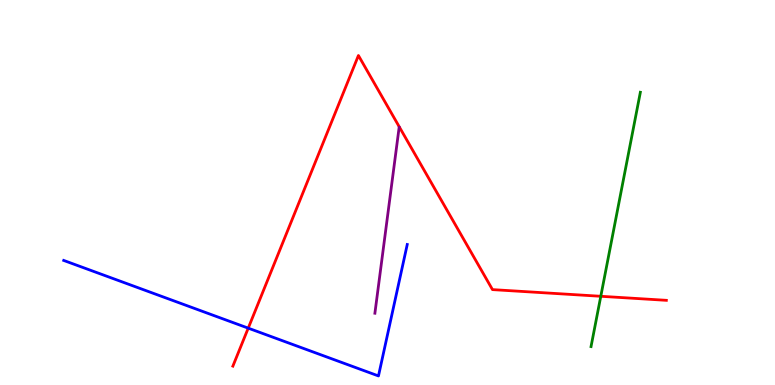[{'lines': ['blue', 'red'], 'intersections': [{'x': 3.2, 'y': 1.48}]}, {'lines': ['green', 'red'], 'intersections': [{'x': 7.75, 'y': 2.3}]}, {'lines': ['purple', 'red'], 'intersections': []}, {'lines': ['blue', 'green'], 'intersections': []}, {'lines': ['blue', 'purple'], 'intersections': []}, {'lines': ['green', 'purple'], 'intersections': []}]